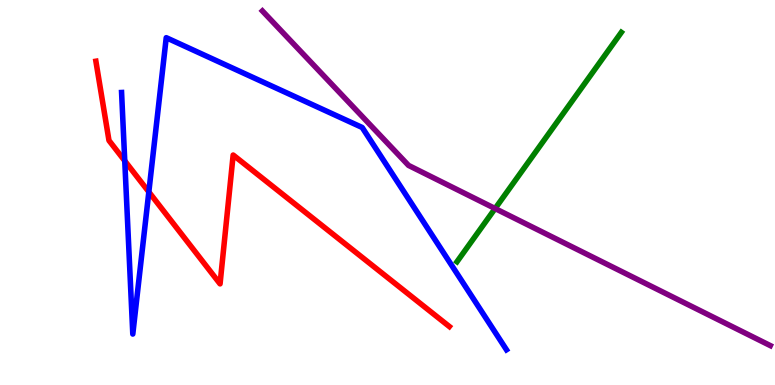[{'lines': ['blue', 'red'], 'intersections': [{'x': 1.61, 'y': 5.82}, {'x': 1.92, 'y': 5.01}]}, {'lines': ['green', 'red'], 'intersections': []}, {'lines': ['purple', 'red'], 'intersections': []}, {'lines': ['blue', 'green'], 'intersections': []}, {'lines': ['blue', 'purple'], 'intersections': []}, {'lines': ['green', 'purple'], 'intersections': [{'x': 6.39, 'y': 4.58}]}]